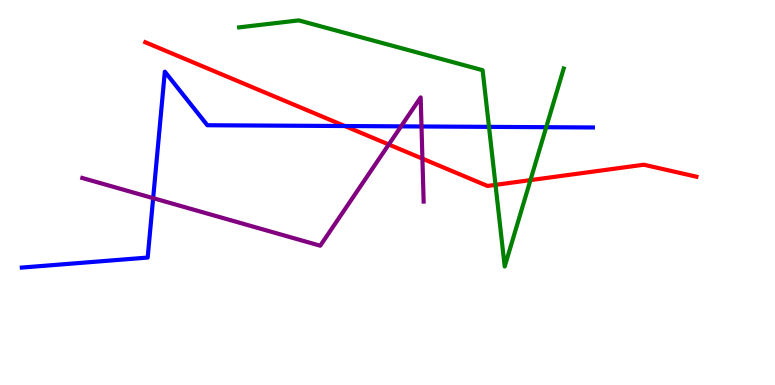[{'lines': ['blue', 'red'], 'intersections': [{'x': 4.45, 'y': 6.73}]}, {'lines': ['green', 'red'], 'intersections': [{'x': 6.39, 'y': 5.2}, {'x': 6.84, 'y': 5.32}]}, {'lines': ['purple', 'red'], 'intersections': [{'x': 5.02, 'y': 6.25}, {'x': 5.45, 'y': 5.88}]}, {'lines': ['blue', 'green'], 'intersections': [{'x': 6.31, 'y': 6.7}, {'x': 7.05, 'y': 6.7}]}, {'lines': ['blue', 'purple'], 'intersections': [{'x': 1.98, 'y': 4.85}, {'x': 5.17, 'y': 6.72}, {'x': 5.44, 'y': 6.71}]}, {'lines': ['green', 'purple'], 'intersections': []}]